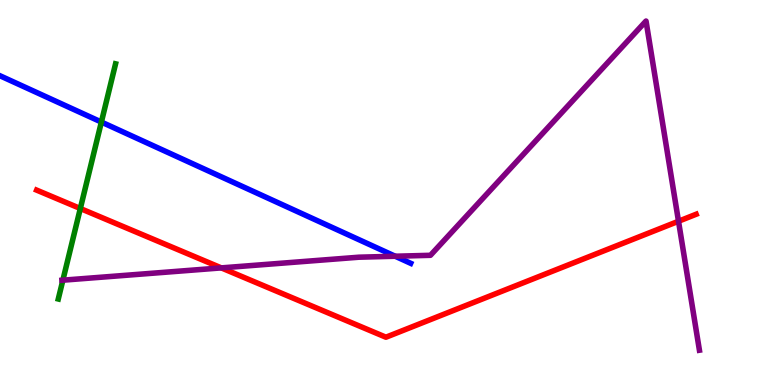[{'lines': ['blue', 'red'], 'intersections': []}, {'lines': ['green', 'red'], 'intersections': [{'x': 1.04, 'y': 4.58}]}, {'lines': ['purple', 'red'], 'intersections': [{'x': 2.86, 'y': 3.04}, {'x': 8.75, 'y': 4.25}]}, {'lines': ['blue', 'green'], 'intersections': [{'x': 1.31, 'y': 6.83}]}, {'lines': ['blue', 'purple'], 'intersections': [{'x': 5.1, 'y': 3.34}]}, {'lines': ['green', 'purple'], 'intersections': [{'x': 0.811, 'y': 2.72}]}]